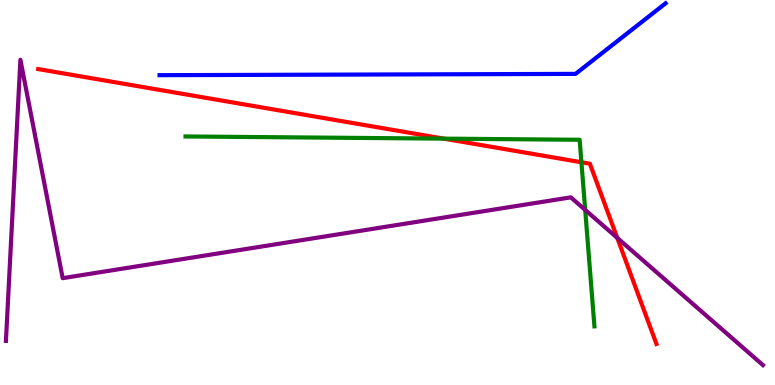[{'lines': ['blue', 'red'], 'intersections': []}, {'lines': ['green', 'red'], 'intersections': [{'x': 5.73, 'y': 6.4}, {'x': 7.5, 'y': 5.79}]}, {'lines': ['purple', 'red'], 'intersections': [{'x': 7.96, 'y': 3.82}]}, {'lines': ['blue', 'green'], 'intersections': []}, {'lines': ['blue', 'purple'], 'intersections': []}, {'lines': ['green', 'purple'], 'intersections': [{'x': 7.55, 'y': 4.55}]}]